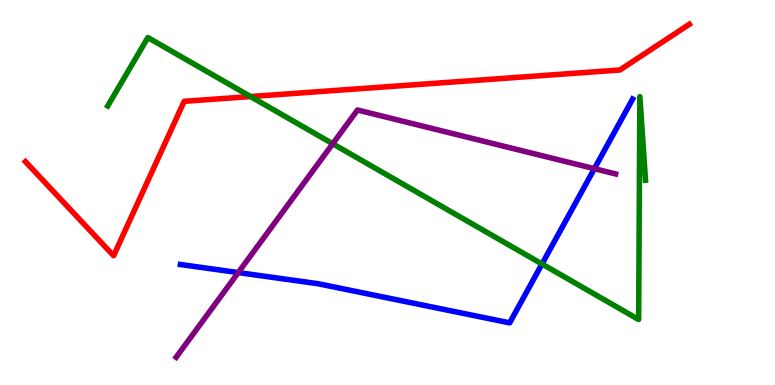[{'lines': ['blue', 'red'], 'intersections': []}, {'lines': ['green', 'red'], 'intersections': [{'x': 3.23, 'y': 7.49}]}, {'lines': ['purple', 'red'], 'intersections': []}, {'lines': ['blue', 'green'], 'intersections': [{'x': 6.99, 'y': 3.14}]}, {'lines': ['blue', 'purple'], 'intersections': [{'x': 3.07, 'y': 2.92}, {'x': 7.67, 'y': 5.62}]}, {'lines': ['green', 'purple'], 'intersections': [{'x': 4.29, 'y': 6.27}]}]